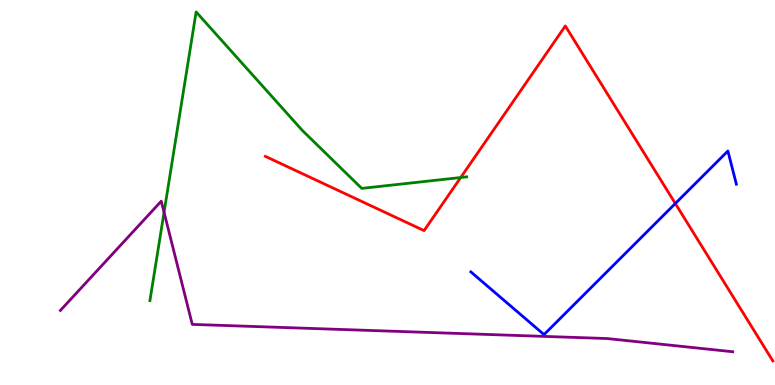[{'lines': ['blue', 'red'], 'intersections': [{'x': 8.71, 'y': 4.71}]}, {'lines': ['green', 'red'], 'intersections': [{'x': 5.94, 'y': 5.39}]}, {'lines': ['purple', 'red'], 'intersections': []}, {'lines': ['blue', 'green'], 'intersections': []}, {'lines': ['blue', 'purple'], 'intersections': []}, {'lines': ['green', 'purple'], 'intersections': [{'x': 2.12, 'y': 4.49}]}]